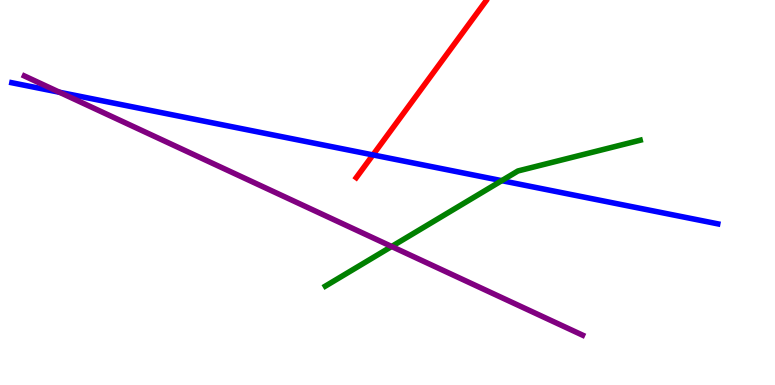[{'lines': ['blue', 'red'], 'intersections': [{'x': 4.81, 'y': 5.98}]}, {'lines': ['green', 'red'], 'intersections': []}, {'lines': ['purple', 'red'], 'intersections': []}, {'lines': ['blue', 'green'], 'intersections': [{'x': 6.47, 'y': 5.31}]}, {'lines': ['blue', 'purple'], 'intersections': [{'x': 0.768, 'y': 7.6}]}, {'lines': ['green', 'purple'], 'intersections': [{'x': 5.05, 'y': 3.6}]}]